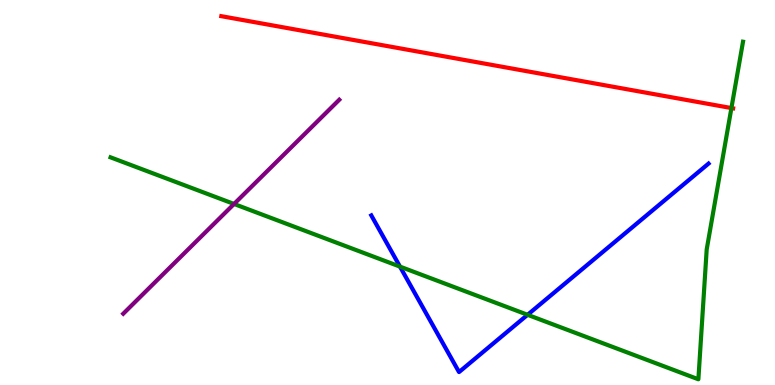[{'lines': ['blue', 'red'], 'intersections': []}, {'lines': ['green', 'red'], 'intersections': [{'x': 9.44, 'y': 7.19}]}, {'lines': ['purple', 'red'], 'intersections': []}, {'lines': ['blue', 'green'], 'intersections': [{'x': 5.16, 'y': 3.07}, {'x': 6.81, 'y': 1.82}]}, {'lines': ['blue', 'purple'], 'intersections': []}, {'lines': ['green', 'purple'], 'intersections': [{'x': 3.02, 'y': 4.7}]}]